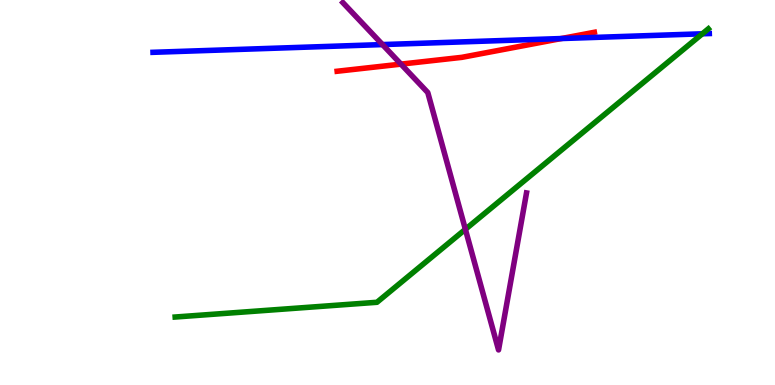[{'lines': ['blue', 'red'], 'intersections': [{'x': 7.24, 'y': 9.0}]}, {'lines': ['green', 'red'], 'intersections': []}, {'lines': ['purple', 'red'], 'intersections': [{'x': 5.17, 'y': 8.33}]}, {'lines': ['blue', 'green'], 'intersections': [{'x': 9.06, 'y': 9.12}]}, {'lines': ['blue', 'purple'], 'intersections': [{'x': 4.94, 'y': 8.84}]}, {'lines': ['green', 'purple'], 'intersections': [{'x': 6.0, 'y': 4.04}]}]